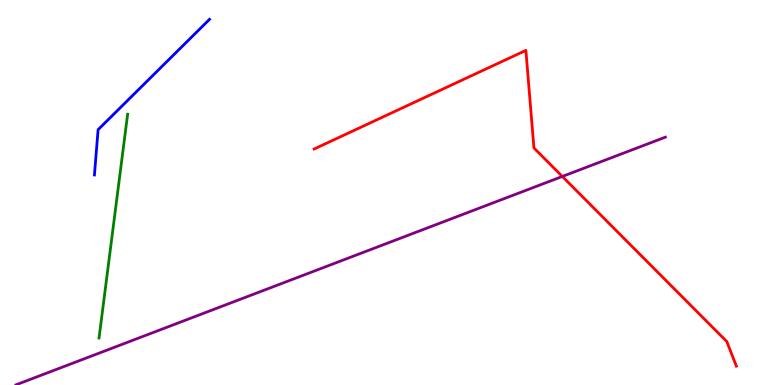[{'lines': ['blue', 'red'], 'intersections': []}, {'lines': ['green', 'red'], 'intersections': []}, {'lines': ['purple', 'red'], 'intersections': [{'x': 7.26, 'y': 5.42}]}, {'lines': ['blue', 'green'], 'intersections': []}, {'lines': ['blue', 'purple'], 'intersections': []}, {'lines': ['green', 'purple'], 'intersections': []}]